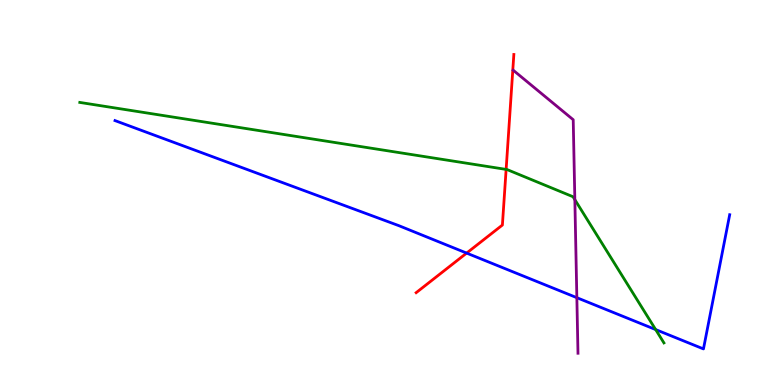[{'lines': ['blue', 'red'], 'intersections': [{'x': 6.02, 'y': 3.43}]}, {'lines': ['green', 'red'], 'intersections': [{'x': 6.53, 'y': 5.6}]}, {'lines': ['purple', 'red'], 'intersections': []}, {'lines': ['blue', 'green'], 'intersections': [{'x': 8.46, 'y': 1.44}]}, {'lines': ['blue', 'purple'], 'intersections': [{'x': 7.44, 'y': 2.27}]}, {'lines': ['green', 'purple'], 'intersections': [{'x': 7.42, 'y': 4.81}]}]